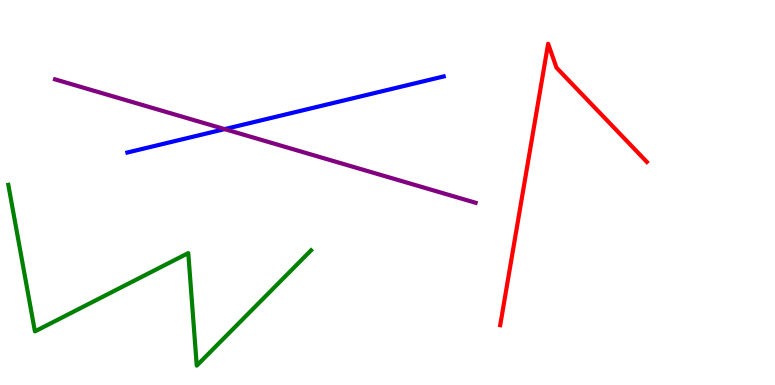[{'lines': ['blue', 'red'], 'intersections': []}, {'lines': ['green', 'red'], 'intersections': []}, {'lines': ['purple', 'red'], 'intersections': []}, {'lines': ['blue', 'green'], 'intersections': []}, {'lines': ['blue', 'purple'], 'intersections': [{'x': 2.9, 'y': 6.65}]}, {'lines': ['green', 'purple'], 'intersections': []}]